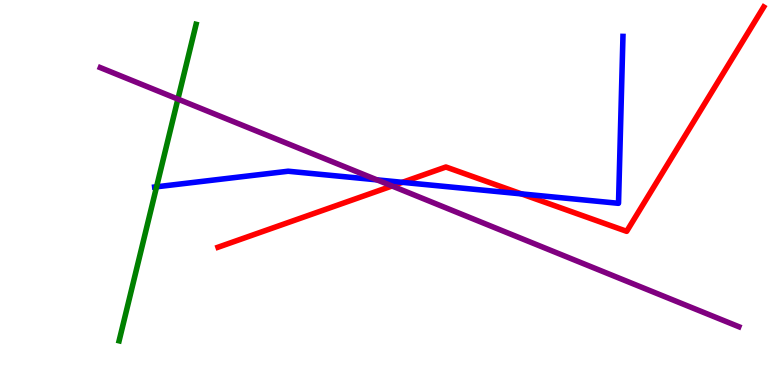[{'lines': ['blue', 'red'], 'intersections': [{'x': 5.19, 'y': 5.26}, {'x': 6.73, 'y': 4.96}]}, {'lines': ['green', 'red'], 'intersections': []}, {'lines': ['purple', 'red'], 'intersections': [{'x': 5.06, 'y': 5.17}]}, {'lines': ['blue', 'green'], 'intersections': [{'x': 2.02, 'y': 5.15}]}, {'lines': ['blue', 'purple'], 'intersections': [{'x': 4.86, 'y': 5.33}]}, {'lines': ['green', 'purple'], 'intersections': [{'x': 2.3, 'y': 7.43}]}]